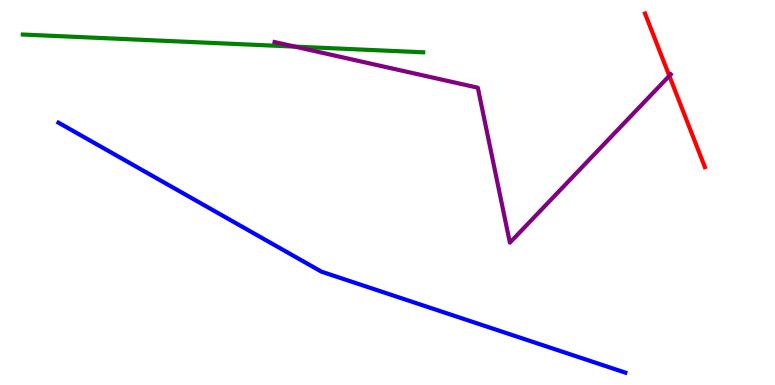[{'lines': ['blue', 'red'], 'intersections': []}, {'lines': ['green', 'red'], 'intersections': []}, {'lines': ['purple', 'red'], 'intersections': [{'x': 8.64, 'y': 8.03}]}, {'lines': ['blue', 'green'], 'intersections': []}, {'lines': ['blue', 'purple'], 'intersections': []}, {'lines': ['green', 'purple'], 'intersections': [{'x': 3.8, 'y': 8.79}]}]